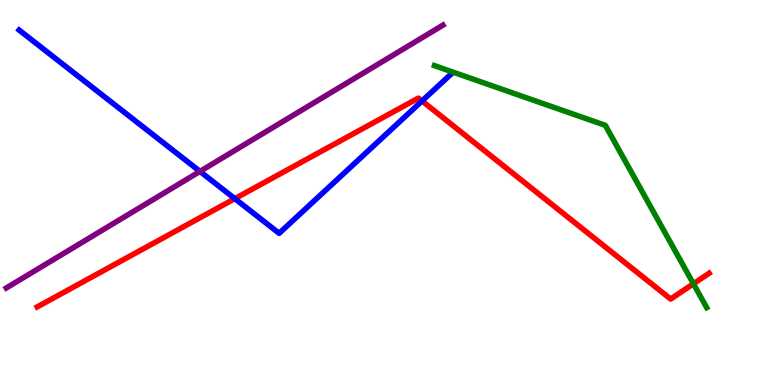[{'lines': ['blue', 'red'], 'intersections': [{'x': 3.03, 'y': 4.84}, {'x': 5.45, 'y': 7.38}]}, {'lines': ['green', 'red'], 'intersections': [{'x': 8.95, 'y': 2.63}]}, {'lines': ['purple', 'red'], 'intersections': []}, {'lines': ['blue', 'green'], 'intersections': []}, {'lines': ['blue', 'purple'], 'intersections': [{'x': 2.58, 'y': 5.55}]}, {'lines': ['green', 'purple'], 'intersections': []}]